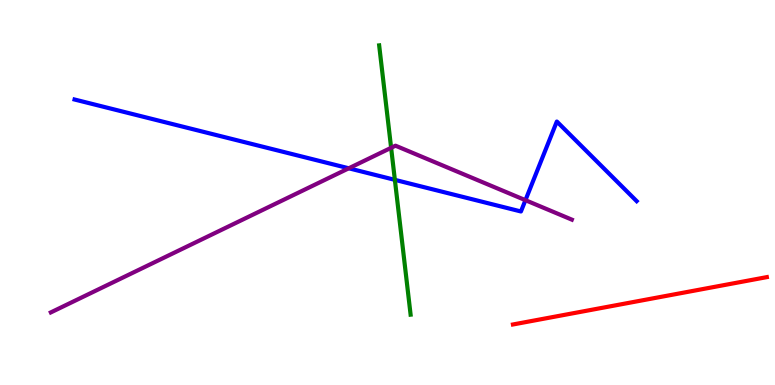[{'lines': ['blue', 'red'], 'intersections': []}, {'lines': ['green', 'red'], 'intersections': []}, {'lines': ['purple', 'red'], 'intersections': []}, {'lines': ['blue', 'green'], 'intersections': [{'x': 5.1, 'y': 5.33}]}, {'lines': ['blue', 'purple'], 'intersections': [{'x': 4.5, 'y': 5.63}, {'x': 6.78, 'y': 4.8}]}, {'lines': ['green', 'purple'], 'intersections': [{'x': 5.05, 'y': 6.16}]}]